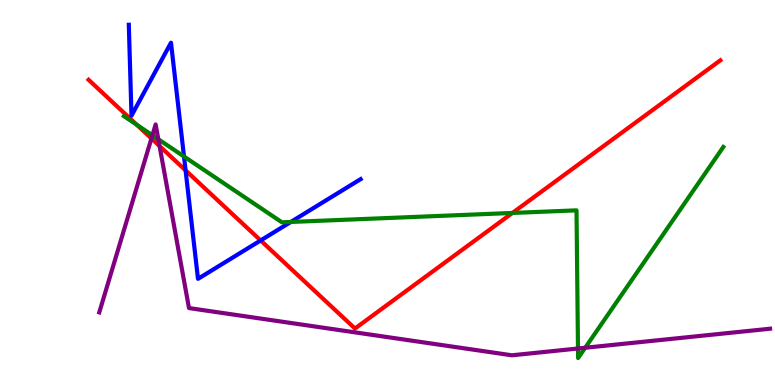[{'lines': ['blue', 'red'], 'intersections': [{'x': 2.39, 'y': 5.58}, {'x': 3.36, 'y': 3.75}]}, {'lines': ['green', 'red'], 'intersections': [{'x': 1.76, 'y': 6.76}, {'x': 6.61, 'y': 4.47}]}, {'lines': ['purple', 'red'], 'intersections': [{'x': 1.95, 'y': 6.4}, {'x': 2.06, 'y': 6.21}]}, {'lines': ['blue', 'green'], 'intersections': [{'x': 2.37, 'y': 5.93}, {'x': 3.75, 'y': 4.23}]}, {'lines': ['blue', 'purple'], 'intersections': []}, {'lines': ['green', 'purple'], 'intersections': [{'x': 1.97, 'y': 6.49}, {'x': 2.04, 'y': 6.38}, {'x': 7.46, 'y': 0.948}, {'x': 7.55, 'y': 0.967}]}]